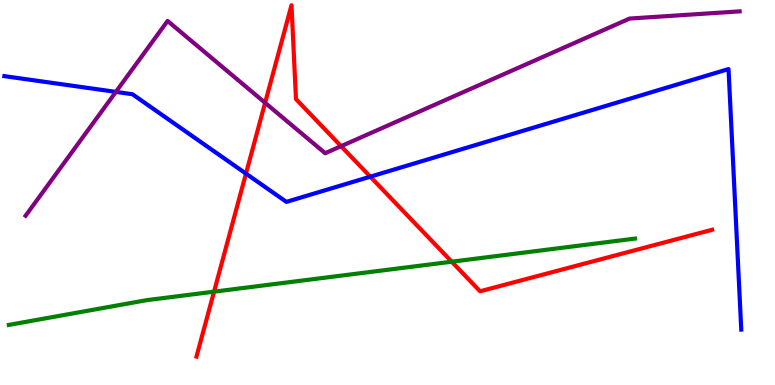[{'lines': ['blue', 'red'], 'intersections': [{'x': 3.17, 'y': 5.49}, {'x': 4.78, 'y': 5.41}]}, {'lines': ['green', 'red'], 'intersections': [{'x': 2.76, 'y': 2.42}, {'x': 5.83, 'y': 3.2}]}, {'lines': ['purple', 'red'], 'intersections': [{'x': 3.42, 'y': 7.33}, {'x': 4.4, 'y': 6.2}]}, {'lines': ['blue', 'green'], 'intersections': []}, {'lines': ['blue', 'purple'], 'intersections': [{'x': 1.5, 'y': 7.61}]}, {'lines': ['green', 'purple'], 'intersections': []}]